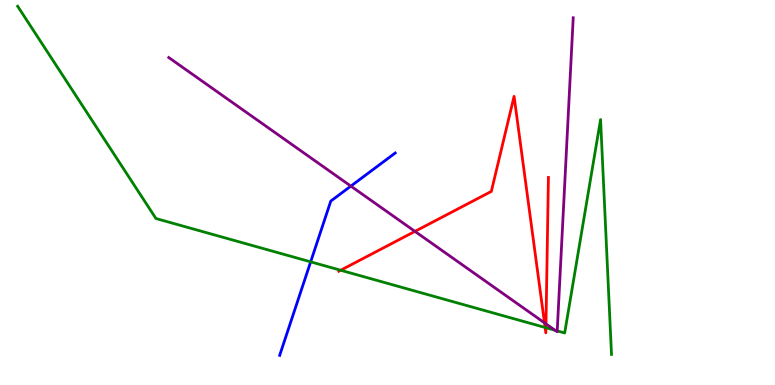[{'lines': ['blue', 'red'], 'intersections': []}, {'lines': ['green', 'red'], 'intersections': [{'x': 4.4, 'y': 2.98}, {'x': 7.03, 'y': 1.49}, {'x': 7.04, 'y': 1.49}]}, {'lines': ['purple', 'red'], 'intersections': [{'x': 5.35, 'y': 3.99}, {'x': 7.03, 'y': 1.61}, {'x': 7.04, 'y': 1.59}]}, {'lines': ['blue', 'green'], 'intersections': [{'x': 4.01, 'y': 3.2}]}, {'lines': ['blue', 'purple'], 'intersections': [{'x': 4.53, 'y': 5.17}]}, {'lines': ['green', 'purple'], 'intersections': [{'x': 7.16, 'y': 1.42}, {'x': 7.19, 'y': 1.41}]}]